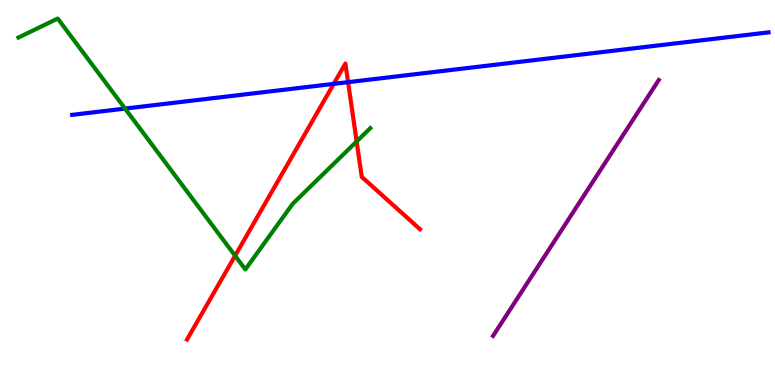[{'lines': ['blue', 'red'], 'intersections': [{'x': 4.31, 'y': 7.82}, {'x': 4.49, 'y': 7.87}]}, {'lines': ['green', 'red'], 'intersections': [{'x': 3.03, 'y': 3.36}, {'x': 4.6, 'y': 6.33}]}, {'lines': ['purple', 'red'], 'intersections': []}, {'lines': ['blue', 'green'], 'intersections': [{'x': 1.61, 'y': 7.18}]}, {'lines': ['blue', 'purple'], 'intersections': []}, {'lines': ['green', 'purple'], 'intersections': []}]